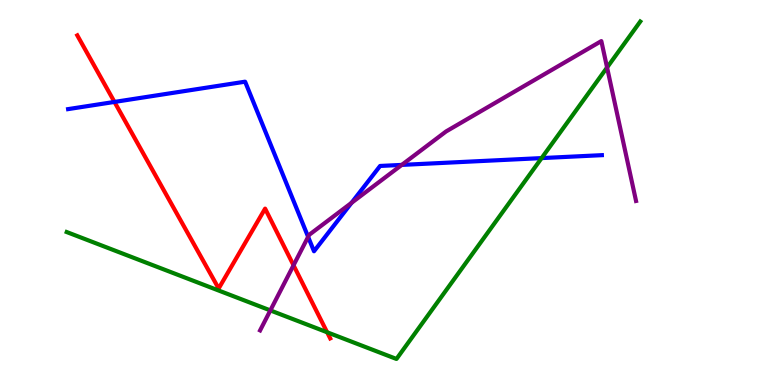[{'lines': ['blue', 'red'], 'intersections': [{'x': 1.48, 'y': 7.35}]}, {'lines': ['green', 'red'], 'intersections': [{'x': 4.22, 'y': 1.37}]}, {'lines': ['purple', 'red'], 'intersections': [{'x': 3.79, 'y': 3.11}]}, {'lines': ['blue', 'green'], 'intersections': [{'x': 6.99, 'y': 5.89}]}, {'lines': ['blue', 'purple'], 'intersections': [{'x': 3.98, 'y': 3.85}, {'x': 4.54, 'y': 4.73}, {'x': 5.18, 'y': 5.72}]}, {'lines': ['green', 'purple'], 'intersections': [{'x': 3.49, 'y': 1.94}, {'x': 7.83, 'y': 8.25}]}]